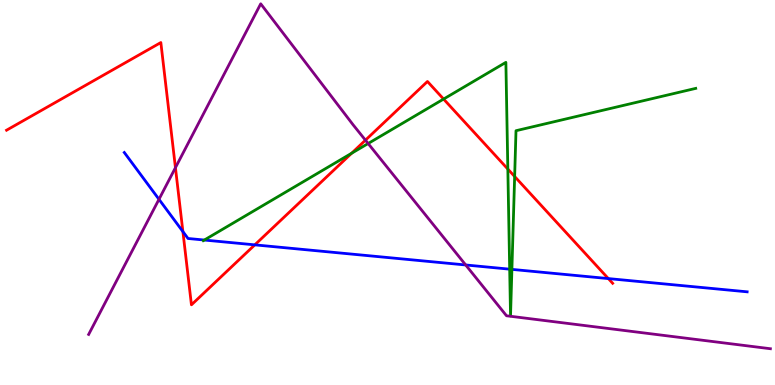[{'lines': ['blue', 'red'], 'intersections': [{'x': 2.36, 'y': 3.98}, {'x': 3.29, 'y': 3.64}, {'x': 7.85, 'y': 2.76}]}, {'lines': ['green', 'red'], 'intersections': [{'x': 4.54, 'y': 6.02}, {'x': 5.72, 'y': 7.43}, {'x': 6.55, 'y': 5.61}, {'x': 6.64, 'y': 5.42}]}, {'lines': ['purple', 'red'], 'intersections': [{'x': 2.26, 'y': 5.64}, {'x': 4.72, 'y': 6.36}]}, {'lines': ['blue', 'green'], 'intersections': [{'x': 2.64, 'y': 3.77}, {'x': 6.58, 'y': 3.01}, {'x': 6.61, 'y': 3.0}]}, {'lines': ['blue', 'purple'], 'intersections': [{'x': 2.05, 'y': 4.82}, {'x': 6.01, 'y': 3.12}]}, {'lines': ['green', 'purple'], 'intersections': [{'x': 4.75, 'y': 6.27}]}]